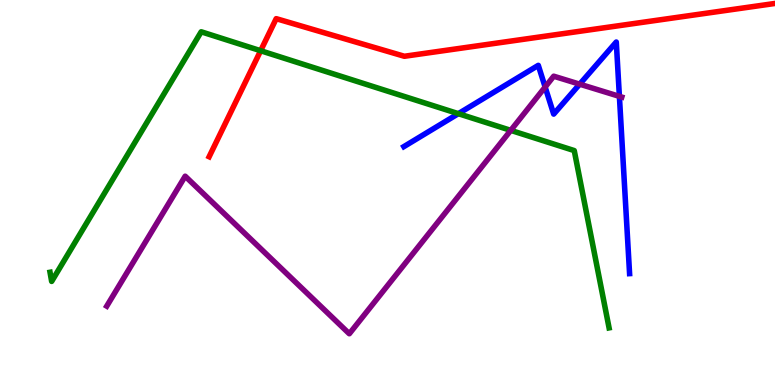[{'lines': ['blue', 'red'], 'intersections': []}, {'lines': ['green', 'red'], 'intersections': [{'x': 3.36, 'y': 8.68}]}, {'lines': ['purple', 'red'], 'intersections': []}, {'lines': ['blue', 'green'], 'intersections': [{'x': 5.91, 'y': 7.05}]}, {'lines': ['blue', 'purple'], 'intersections': [{'x': 7.03, 'y': 7.74}, {'x': 7.48, 'y': 7.81}, {'x': 7.99, 'y': 7.5}]}, {'lines': ['green', 'purple'], 'intersections': [{'x': 6.59, 'y': 6.61}]}]